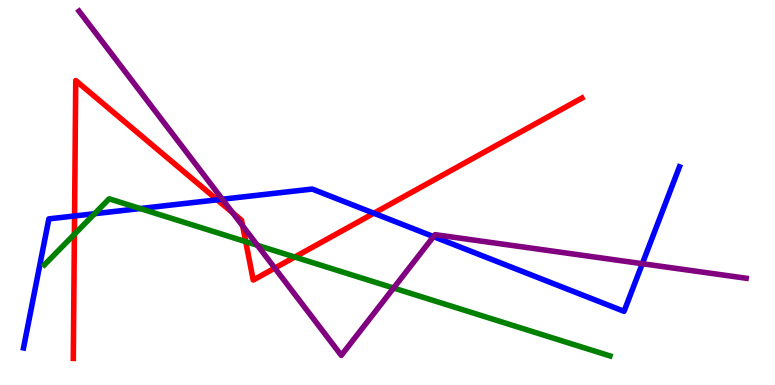[{'lines': ['blue', 'red'], 'intersections': [{'x': 0.962, 'y': 4.39}, {'x': 2.8, 'y': 4.81}, {'x': 4.82, 'y': 4.46}]}, {'lines': ['green', 'red'], 'intersections': [{'x': 0.96, 'y': 3.91}, {'x': 3.17, 'y': 3.72}, {'x': 3.8, 'y': 3.32}]}, {'lines': ['purple', 'red'], 'intersections': [{'x': 3.0, 'y': 4.47}, {'x': 3.13, 'y': 4.13}, {'x': 3.55, 'y': 3.04}]}, {'lines': ['blue', 'green'], 'intersections': [{'x': 1.22, 'y': 4.45}, {'x': 1.81, 'y': 4.58}]}, {'lines': ['blue', 'purple'], 'intersections': [{'x': 2.87, 'y': 4.83}, {'x': 5.59, 'y': 3.85}, {'x': 8.29, 'y': 3.15}]}, {'lines': ['green', 'purple'], 'intersections': [{'x': 3.32, 'y': 3.63}, {'x': 5.08, 'y': 2.52}]}]